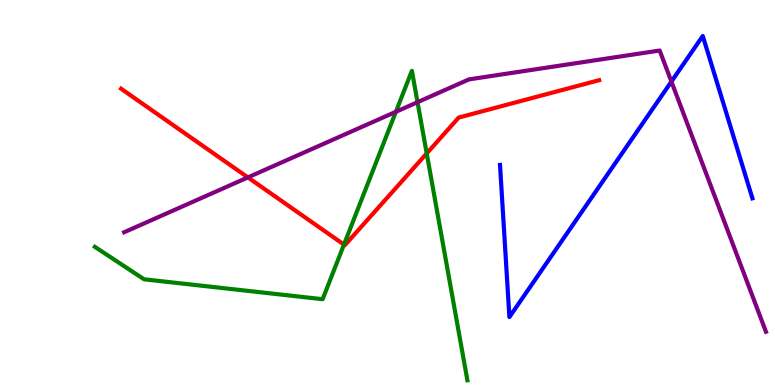[{'lines': ['blue', 'red'], 'intersections': []}, {'lines': ['green', 'red'], 'intersections': [{'x': 4.44, 'y': 3.65}, {'x': 5.51, 'y': 6.01}]}, {'lines': ['purple', 'red'], 'intersections': [{'x': 3.2, 'y': 5.39}]}, {'lines': ['blue', 'green'], 'intersections': []}, {'lines': ['blue', 'purple'], 'intersections': [{'x': 8.66, 'y': 7.88}]}, {'lines': ['green', 'purple'], 'intersections': [{'x': 5.11, 'y': 7.1}, {'x': 5.39, 'y': 7.35}]}]